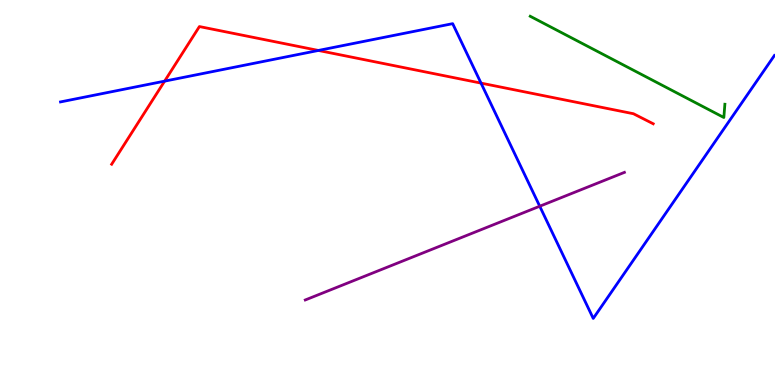[{'lines': ['blue', 'red'], 'intersections': [{'x': 2.12, 'y': 7.89}, {'x': 4.11, 'y': 8.69}, {'x': 6.21, 'y': 7.84}]}, {'lines': ['green', 'red'], 'intersections': []}, {'lines': ['purple', 'red'], 'intersections': []}, {'lines': ['blue', 'green'], 'intersections': []}, {'lines': ['blue', 'purple'], 'intersections': [{'x': 6.96, 'y': 4.64}]}, {'lines': ['green', 'purple'], 'intersections': []}]